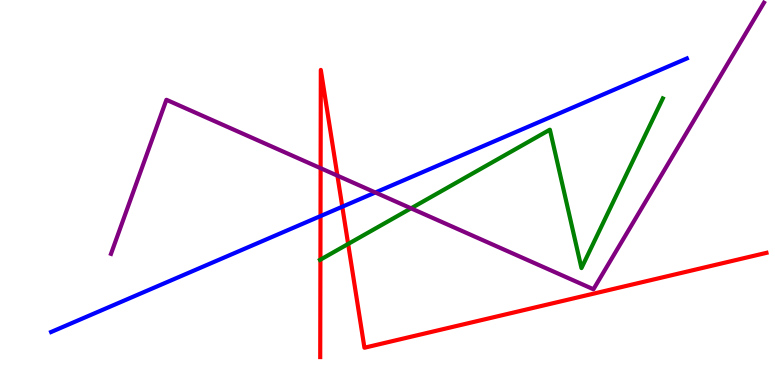[{'lines': ['blue', 'red'], 'intersections': [{'x': 4.14, 'y': 4.39}, {'x': 4.42, 'y': 4.63}]}, {'lines': ['green', 'red'], 'intersections': [{'x': 4.13, 'y': 3.26}, {'x': 4.49, 'y': 3.66}]}, {'lines': ['purple', 'red'], 'intersections': [{'x': 4.14, 'y': 5.63}, {'x': 4.35, 'y': 5.44}]}, {'lines': ['blue', 'green'], 'intersections': []}, {'lines': ['blue', 'purple'], 'intersections': [{'x': 4.84, 'y': 5.0}]}, {'lines': ['green', 'purple'], 'intersections': [{'x': 5.3, 'y': 4.59}]}]